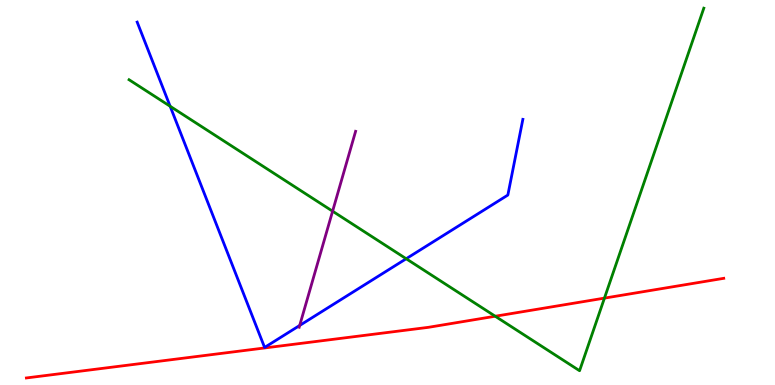[{'lines': ['blue', 'red'], 'intersections': []}, {'lines': ['green', 'red'], 'intersections': [{'x': 6.39, 'y': 1.79}, {'x': 7.8, 'y': 2.26}]}, {'lines': ['purple', 'red'], 'intersections': []}, {'lines': ['blue', 'green'], 'intersections': [{'x': 2.2, 'y': 7.24}, {'x': 5.24, 'y': 3.28}]}, {'lines': ['blue', 'purple'], 'intersections': [{'x': 3.87, 'y': 1.55}]}, {'lines': ['green', 'purple'], 'intersections': [{'x': 4.29, 'y': 4.51}]}]